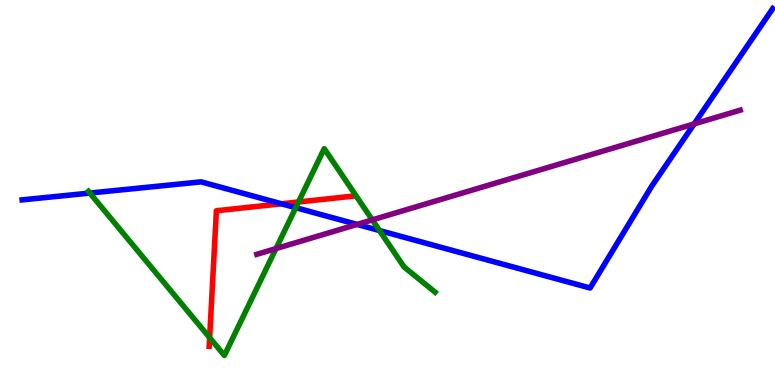[{'lines': ['blue', 'red'], 'intersections': [{'x': 3.63, 'y': 4.71}]}, {'lines': ['green', 'red'], 'intersections': [{'x': 2.71, 'y': 1.23}, {'x': 3.85, 'y': 4.75}]}, {'lines': ['purple', 'red'], 'intersections': []}, {'lines': ['blue', 'green'], 'intersections': [{'x': 1.16, 'y': 4.99}, {'x': 3.82, 'y': 4.61}, {'x': 4.9, 'y': 4.01}]}, {'lines': ['blue', 'purple'], 'intersections': [{'x': 4.61, 'y': 4.17}, {'x': 8.96, 'y': 6.78}]}, {'lines': ['green', 'purple'], 'intersections': [{'x': 3.56, 'y': 3.54}, {'x': 4.8, 'y': 4.29}]}]